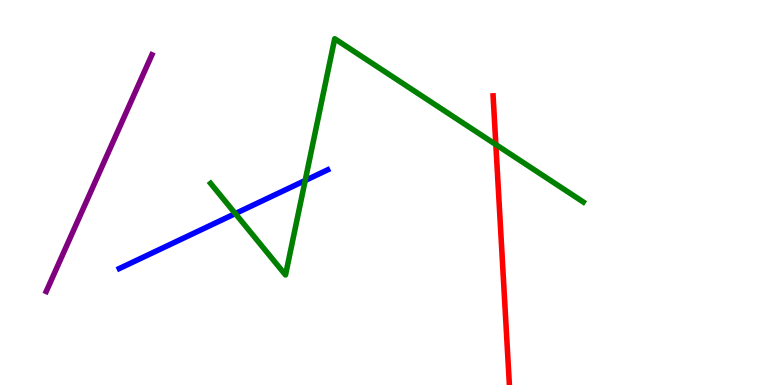[{'lines': ['blue', 'red'], 'intersections': []}, {'lines': ['green', 'red'], 'intersections': [{'x': 6.4, 'y': 6.25}]}, {'lines': ['purple', 'red'], 'intersections': []}, {'lines': ['blue', 'green'], 'intersections': [{'x': 3.04, 'y': 4.45}, {'x': 3.94, 'y': 5.31}]}, {'lines': ['blue', 'purple'], 'intersections': []}, {'lines': ['green', 'purple'], 'intersections': []}]